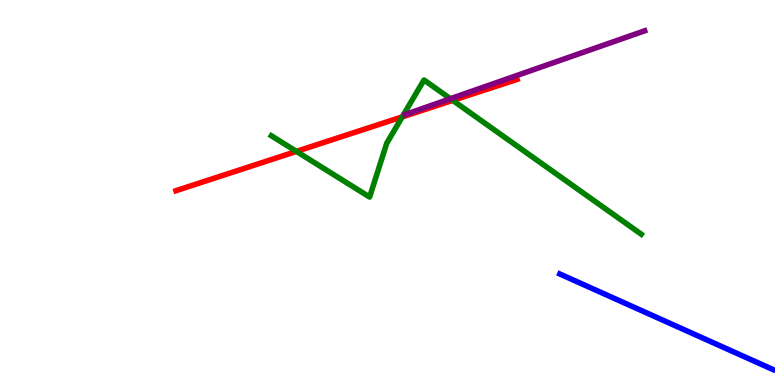[{'lines': ['blue', 'red'], 'intersections': []}, {'lines': ['green', 'red'], 'intersections': [{'x': 3.82, 'y': 6.07}, {'x': 5.19, 'y': 6.96}, {'x': 5.84, 'y': 7.39}]}, {'lines': ['purple', 'red'], 'intersections': []}, {'lines': ['blue', 'green'], 'intersections': []}, {'lines': ['blue', 'purple'], 'intersections': []}, {'lines': ['green', 'purple'], 'intersections': [{'x': 5.81, 'y': 7.44}]}]